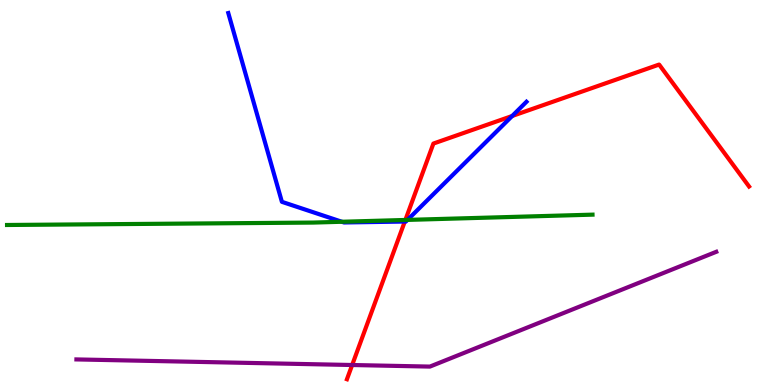[{'lines': ['blue', 'red'], 'intersections': [{'x': 5.22, 'y': 4.25}, {'x': 6.61, 'y': 6.99}]}, {'lines': ['green', 'red'], 'intersections': [{'x': 5.23, 'y': 4.29}]}, {'lines': ['purple', 'red'], 'intersections': [{'x': 4.54, 'y': 0.519}]}, {'lines': ['blue', 'green'], 'intersections': [{'x': 4.41, 'y': 4.24}, {'x': 5.26, 'y': 4.29}]}, {'lines': ['blue', 'purple'], 'intersections': []}, {'lines': ['green', 'purple'], 'intersections': []}]